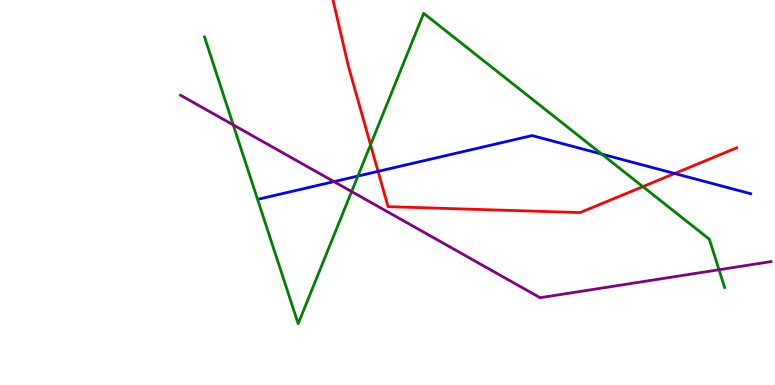[{'lines': ['blue', 'red'], 'intersections': [{'x': 4.88, 'y': 5.55}, {'x': 8.71, 'y': 5.49}]}, {'lines': ['green', 'red'], 'intersections': [{'x': 4.78, 'y': 6.24}, {'x': 8.29, 'y': 5.15}]}, {'lines': ['purple', 'red'], 'intersections': []}, {'lines': ['blue', 'green'], 'intersections': [{'x': 4.62, 'y': 5.43}, {'x': 7.76, 'y': 6.0}]}, {'lines': ['blue', 'purple'], 'intersections': [{'x': 4.31, 'y': 5.28}]}, {'lines': ['green', 'purple'], 'intersections': [{'x': 3.01, 'y': 6.76}, {'x': 4.54, 'y': 5.02}, {'x': 9.28, 'y': 2.99}]}]